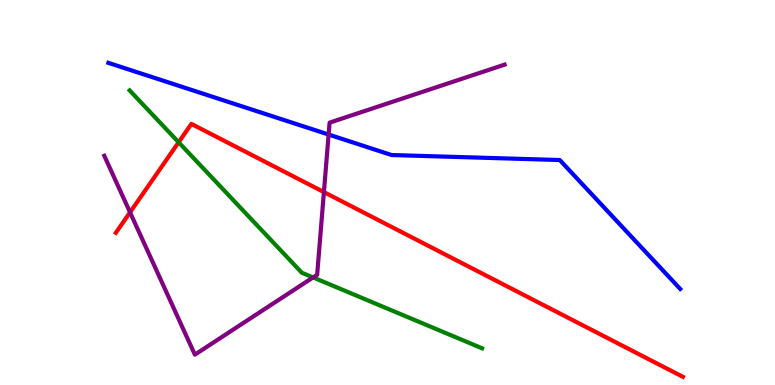[{'lines': ['blue', 'red'], 'intersections': []}, {'lines': ['green', 'red'], 'intersections': [{'x': 2.3, 'y': 6.3}]}, {'lines': ['purple', 'red'], 'intersections': [{'x': 1.68, 'y': 4.49}, {'x': 4.18, 'y': 5.01}]}, {'lines': ['blue', 'green'], 'intersections': []}, {'lines': ['blue', 'purple'], 'intersections': [{'x': 4.24, 'y': 6.51}]}, {'lines': ['green', 'purple'], 'intersections': [{'x': 4.04, 'y': 2.79}]}]